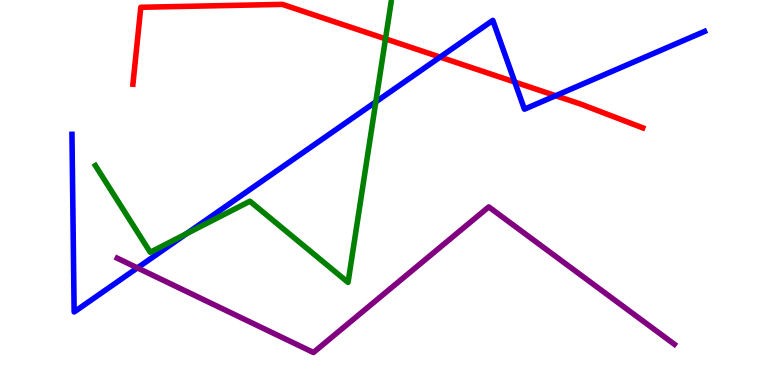[{'lines': ['blue', 'red'], 'intersections': [{'x': 5.68, 'y': 8.52}, {'x': 6.64, 'y': 7.87}, {'x': 7.17, 'y': 7.51}]}, {'lines': ['green', 'red'], 'intersections': [{'x': 4.97, 'y': 8.99}]}, {'lines': ['purple', 'red'], 'intersections': []}, {'lines': ['blue', 'green'], 'intersections': [{'x': 2.41, 'y': 3.93}, {'x': 4.85, 'y': 7.35}]}, {'lines': ['blue', 'purple'], 'intersections': [{'x': 1.77, 'y': 3.04}]}, {'lines': ['green', 'purple'], 'intersections': []}]